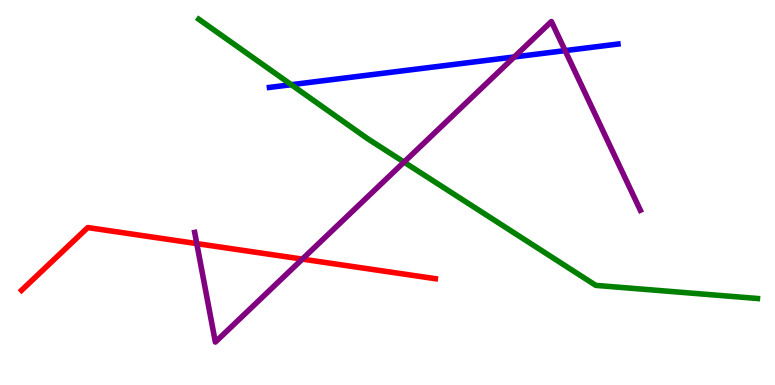[{'lines': ['blue', 'red'], 'intersections': []}, {'lines': ['green', 'red'], 'intersections': []}, {'lines': ['purple', 'red'], 'intersections': [{'x': 2.54, 'y': 3.67}, {'x': 3.9, 'y': 3.27}]}, {'lines': ['blue', 'green'], 'intersections': [{'x': 3.76, 'y': 7.8}]}, {'lines': ['blue', 'purple'], 'intersections': [{'x': 6.64, 'y': 8.52}, {'x': 7.29, 'y': 8.69}]}, {'lines': ['green', 'purple'], 'intersections': [{'x': 5.21, 'y': 5.79}]}]